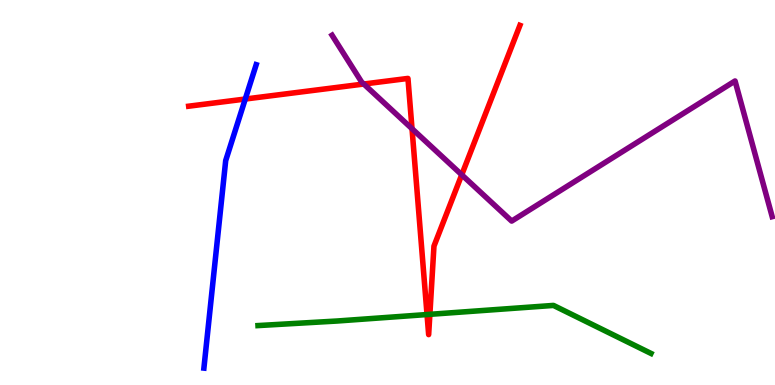[{'lines': ['blue', 'red'], 'intersections': [{'x': 3.16, 'y': 7.43}]}, {'lines': ['green', 'red'], 'intersections': [{'x': 5.51, 'y': 1.83}, {'x': 5.55, 'y': 1.84}]}, {'lines': ['purple', 'red'], 'intersections': [{'x': 4.69, 'y': 7.82}, {'x': 5.32, 'y': 6.66}, {'x': 5.96, 'y': 5.46}]}, {'lines': ['blue', 'green'], 'intersections': []}, {'lines': ['blue', 'purple'], 'intersections': []}, {'lines': ['green', 'purple'], 'intersections': []}]